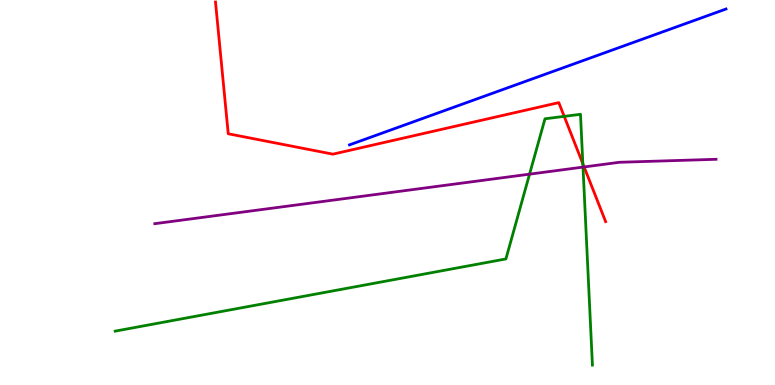[{'lines': ['blue', 'red'], 'intersections': []}, {'lines': ['green', 'red'], 'intersections': [{'x': 7.28, 'y': 6.98}, {'x': 7.52, 'y': 5.75}]}, {'lines': ['purple', 'red'], 'intersections': [{'x': 7.54, 'y': 5.66}]}, {'lines': ['blue', 'green'], 'intersections': []}, {'lines': ['blue', 'purple'], 'intersections': []}, {'lines': ['green', 'purple'], 'intersections': [{'x': 6.83, 'y': 5.48}, {'x': 7.52, 'y': 5.66}]}]